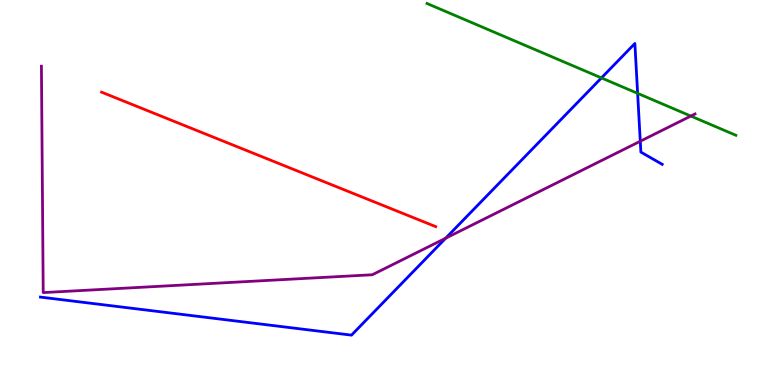[{'lines': ['blue', 'red'], 'intersections': []}, {'lines': ['green', 'red'], 'intersections': []}, {'lines': ['purple', 'red'], 'intersections': []}, {'lines': ['blue', 'green'], 'intersections': [{'x': 7.76, 'y': 7.98}, {'x': 8.23, 'y': 7.58}]}, {'lines': ['blue', 'purple'], 'intersections': [{'x': 5.75, 'y': 3.81}, {'x': 8.26, 'y': 6.33}]}, {'lines': ['green', 'purple'], 'intersections': [{'x': 8.91, 'y': 6.99}]}]